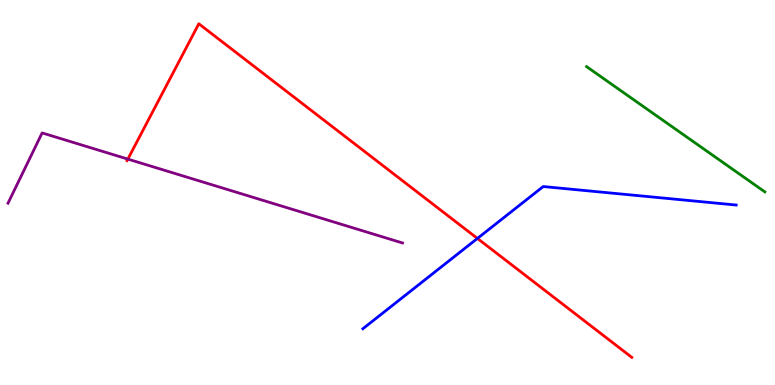[{'lines': ['blue', 'red'], 'intersections': [{'x': 6.16, 'y': 3.81}]}, {'lines': ['green', 'red'], 'intersections': []}, {'lines': ['purple', 'red'], 'intersections': [{'x': 1.65, 'y': 5.87}]}, {'lines': ['blue', 'green'], 'intersections': []}, {'lines': ['blue', 'purple'], 'intersections': []}, {'lines': ['green', 'purple'], 'intersections': []}]